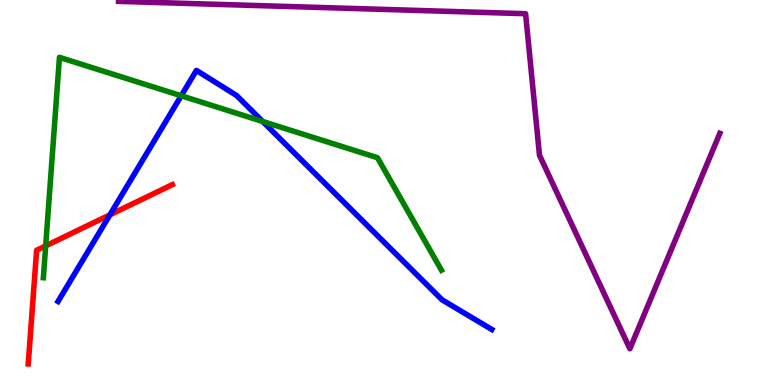[{'lines': ['blue', 'red'], 'intersections': [{'x': 1.42, 'y': 4.42}]}, {'lines': ['green', 'red'], 'intersections': [{'x': 0.589, 'y': 3.61}]}, {'lines': ['purple', 'red'], 'intersections': []}, {'lines': ['blue', 'green'], 'intersections': [{'x': 2.34, 'y': 7.51}, {'x': 3.39, 'y': 6.84}]}, {'lines': ['blue', 'purple'], 'intersections': []}, {'lines': ['green', 'purple'], 'intersections': []}]